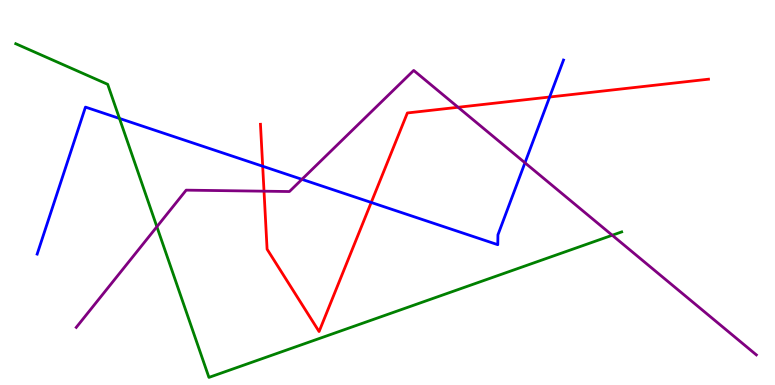[{'lines': ['blue', 'red'], 'intersections': [{'x': 3.39, 'y': 5.68}, {'x': 4.79, 'y': 4.74}, {'x': 7.09, 'y': 7.48}]}, {'lines': ['green', 'red'], 'intersections': []}, {'lines': ['purple', 'red'], 'intersections': [{'x': 3.41, 'y': 5.03}, {'x': 5.91, 'y': 7.21}]}, {'lines': ['blue', 'green'], 'intersections': [{'x': 1.54, 'y': 6.92}]}, {'lines': ['blue', 'purple'], 'intersections': [{'x': 3.9, 'y': 5.34}, {'x': 6.77, 'y': 5.77}]}, {'lines': ['green', 'purple'], 'intersections': [{'x': 2.02, 'y': 4.11}, {'x': 7.9, 'y': 3.89}]}]